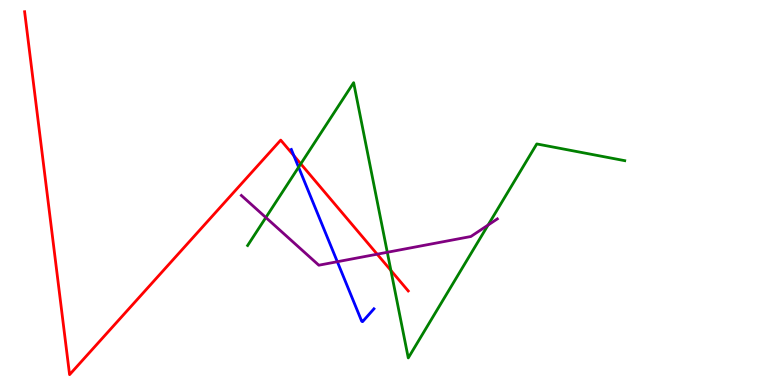[{'lines': ['blue', 'red'], 'intersections': [{'x': 3.79, 'y': 5.96}]}, {'lines': ['green', 'red'], 'intersections': [{'x': 3.88, 'y': 5.74}, {'x': 5.04, 'y': 2.98}]}, {'lines': ['purple', 'red'], 'intersections': [{'x': 4.87, 'y': 3.4}]}, {'lines': ['blue', 'green'], 'intersections': [{'x': 3.85, 'y': 5.66}]}, {'lines': ['blue', 'purple'], 'intersections': [{'x': 4.35, 'y': 3.2}]}, {'lines': ['green', 'purple'], 'intersections': [{'x': 3.43, 'y': 4.35}, {'x': 5.0, 'y': 3.45}, {'x': 6.3, 'y': 4.15}]}]